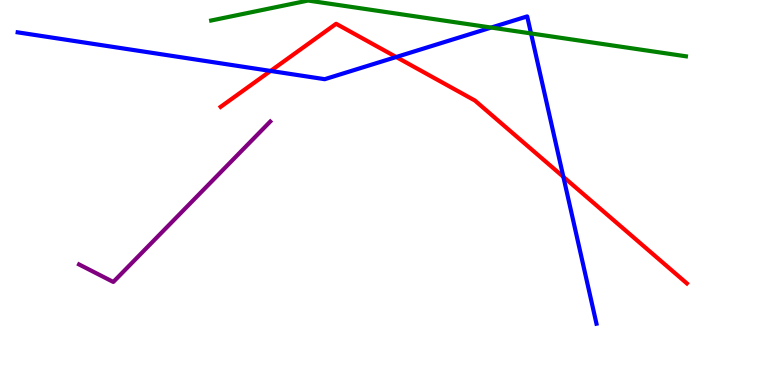[{'lines': ['blue', 'red'], 'intersections': [{'x': 3.49, 'y': 8.16}, {'x': 5.11, 'y': 8.52}, {'x': 7.27, 'y': 5.41}]}, {'lines': ['green', 'red'], 'intersections': []}, {'lines': ['purple', 'red'], 'intersections': []}, {'lines': ['blue', 'green'], 'intersections': [{'x': 6.34, 'y': 9.28}, {'x': 6.85, 'y': 9.13}]}, {'lines': ['blue', 'purple'], 'intersections': []}, {'lines': ['green', 'purple'], 'intersections': []}]